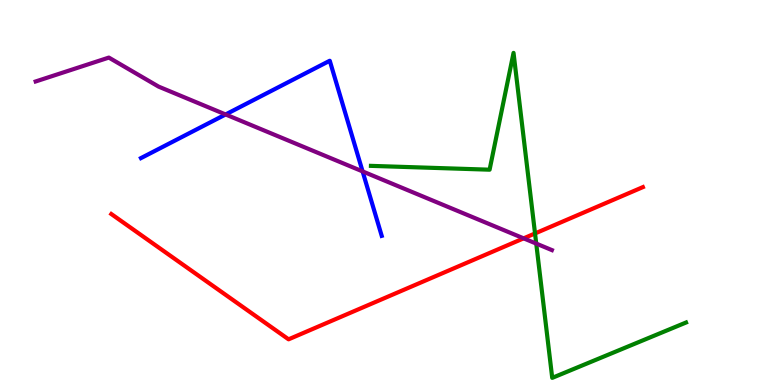[{'lines': ['blue', 'red'], 'intersections': []}, {'lines': ['green', 'red'], 'intersections': [{'x': 6.9, 'y': 3.94}]}, {'lines': ['purple', 'red'], 'intersections': [{'x': 6.76, 'y': 3.81}]}, {'lines': ['blue', 'green'], 'intersections': []}, {'lines': ['blue', 'purple'], 'intersections': [{'x': 2.91, 'y': 7.03}, {'x': 4.68, 'y': 5.55}]}, {'lines': ['green', 'purple'], 'intersections': [{'x': 6.92, 'y': 3.67}]}]